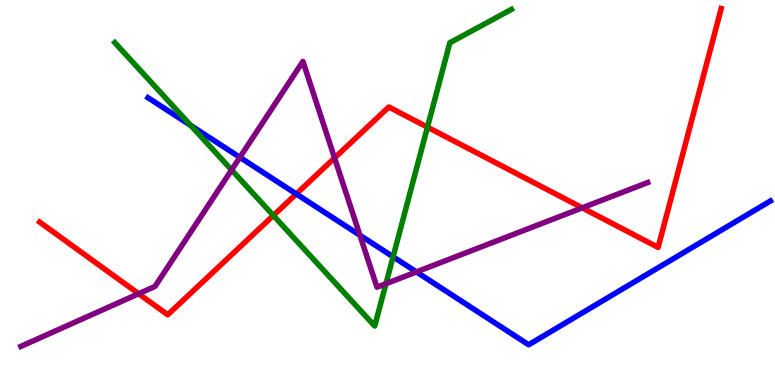[{'lines': ['blue', 'red'], 'intersections': [{'x': 3.82, 'y': 4.96}]}, {'lines': ['green', 'red'], 'intersections': [{'x': 3.53, 'y': 4.4}, {'x': 5.52, 'y': 6.7}]}, {'lines': ['purple', 'red'], 'intersections': [{'x': 1.79, 'y': 2.37}, {'x': 4.32, 'y': 5.9}, {'x': 7.51, 'y': 4.6}]}, {'lines': ['blue', 'green'], 'intersections': [{'x': 2.46, 'y': 6.74}, {'x': 5.07, 'y': 3.33}]}, {'lines': ['blue', 'purple'], 'intersections': [{'x': 3.1, 'y': 5.91}, {'x': 4.64, 'y': 3.89}, {'x': 5.37, 'y': 2.94}]}, {'lines': ['green', 'purple'], 'intersections': [{'x': 2.99, 'y': 5.59}, {'x': 4.98, 'y': 2.63}]}]